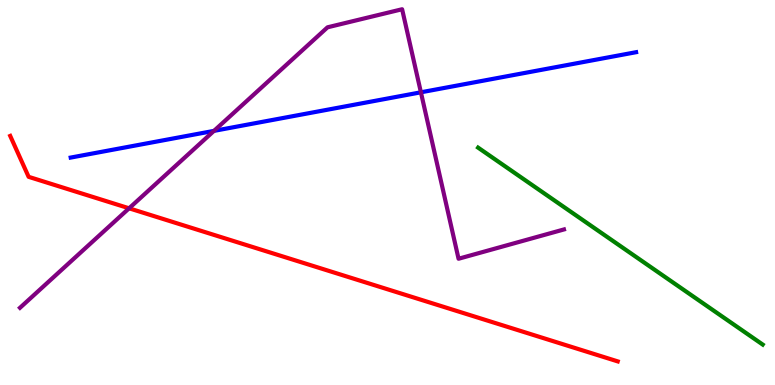[{'lines': ['blue', 'red'], 'intersections': []}, {'lines': ['green', 'red'], 'intersections': []}, {'lines': ['purple', 'red'], 'intersections': [{'x': 1.67, 'y': 4.59}]}, {'lines': ['blue', 'green'], 'intersections': []}, {'lines': ['blue', 'purple'], 'intersections': [{'x': 2.76, 'y': 6.6}, {'x': 5.43, 'y': 7.6}]}, {'lines': ['green', 'purple'], 'intersections': []}]